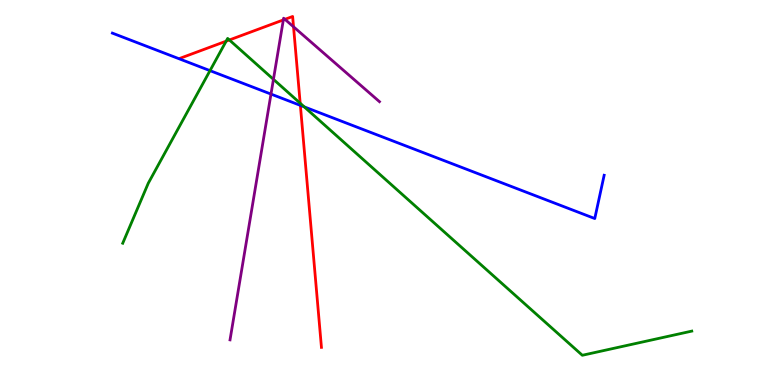[{'lines': ['blue', 'red'], 'intersections': [{'x': 3.88, 'y': 7.26}]}, {'lines': ['green', 'red'], 'intersections': [{'x': 2.92, 'y': 8.93}, {'x': 2.96, 'y': 8.96}, {'x': 3.87, 'y': 7.32}]}, {'lines': ['purple', 'red'], 'intersections': [{'x': 3.66, 'y': 9.48}, {'x': 3.68, 'y': 9.5}, {'x': 3.79, 'y': 9.3}]}, {'lines': ['blue', 'green'], 'intersections': [{'x': 2.71, 'y': 8.17}, {'x': 3.93, 'y': 7.22}]}, {'lines': ['blue', 'purple'], 'intersections': [{'x': 3.5, 'y': 7.56}]}, {'lines': ['green', 'purple'], 'intersections': [{'x': 3.53, 'y': 7.94}]}]